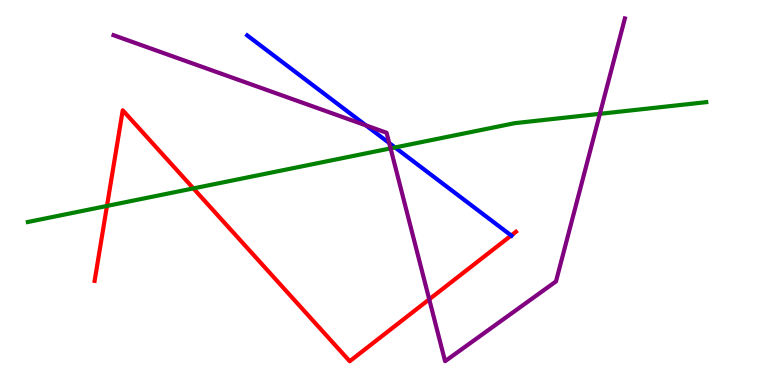[{'lines': ['blue', 'red'], 'intersections': [{'x': 6.6, 'y': 3.88}]}, {'lines': ['green', 'red'], 'intersections': [{'x': 1.38, 'y': 4.65}, {'x': 2.5, 'y': 5.11}]}, {'lines': ['purple', 'red'], 'intersections': [{'x': 5.54, 'y': 2.23}]}, {'lines': ['blue', 'green'], 'intersections': [{'x': 5.1, 'y': 6.17}]}, {'lines': ['blue', 'purple'], 'intersections': [{'x': 4.72, 'y': 6.74}, {'x': 5.02, 'y': 6.29}]}, {'lines': ['green', 'purple'], 'intersections': [{'x': 5.04, 'y': 6.15}, {'x': 7.74, 'y': 7.04}]}]